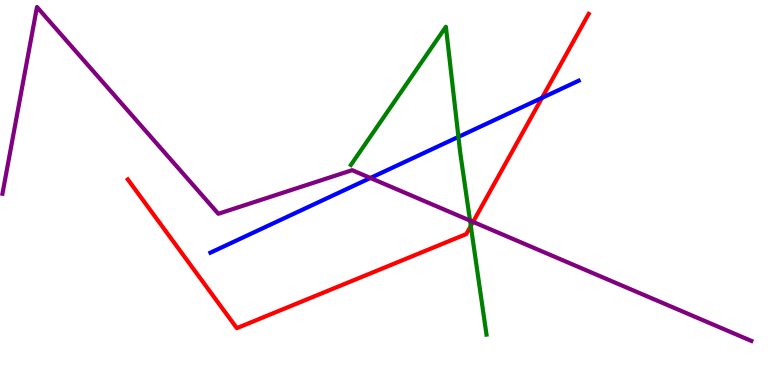[{'lines': ['blue', 'red'], 'intersections': [{'x': 6.99, 'y': 7.46}]}, {'lines': ['green', 'red'], 'intersections': [{'x': 6.07, 'y': 4.13}]}, {'lines': ['purple', 'red'], 'intersections': [{'x': 6.1, 'y': 4.24}]}, {'lines': ['blue', 'green'], 'intersections': [{'x': 5.92, 'y': 6.44}]}, {'lines': ['blue', 'purple'], 'intersections': [{'x': 4.78, 'y': 5.38}]}, {'lines': ['green', 'purple'], 'intersections': [{'x': 6.06, 'y': 4.27}]}]